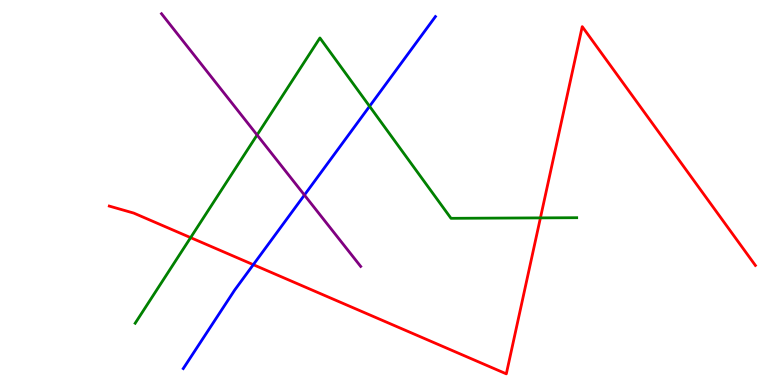[{'lines': ['blue', 'red'], 'intersections': [{'x': 3.27, 'y': 3.13}]}, {'lines': ['green', 'red'], 'intersections': [{'x': 2.46, 'y': 3.83}, {'x': 6.97, 'y': 4.34}]}, {'lines': ['purple', 'red'], 'intersections': []}, {'lines': ['blue', 'green'], 'intersections': [{'x': 4.77, 'y': 7.24}]}, {'lines': ['blue', 'purple'], 'intersections': [{'x': 3.93, 'y': 4.93}]}, {'lines': ['green', 'purple'], 'intersections': [{'x': 3.32, 'y': 6.49}]}]